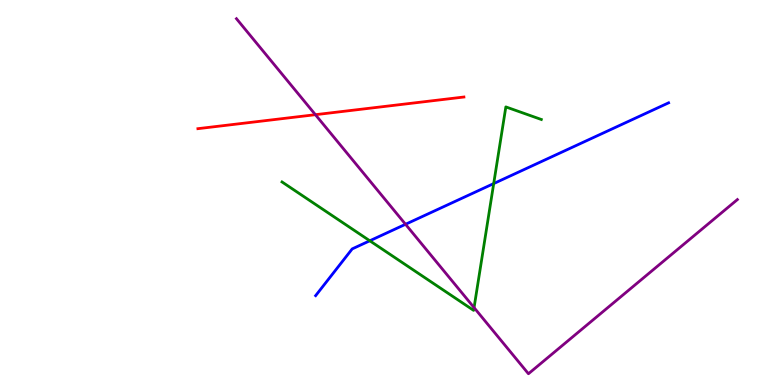[{'lines': ['blue', 'red'], 'intersections': []}, {'lines': ['green', 'red'], 'intersections': []}, {'lines': ['purple', 'red'], 'intersections': [{'x': 4.07, 'y': 7.02}]}, {'lines': ['blue', 'green'], 'intersections': [{'x': 4.77, 'y': 3.75}, {'x': 6.37, 'y': 5.23}]}, {'lines': ['blue', 'purple'], 'intersections': [{'x': 5.23, 'y': 4.17}]}, {'lines': ['green', 'purple'], 'intersections': [{'x': 6.12, 'y': 2.01}]}]